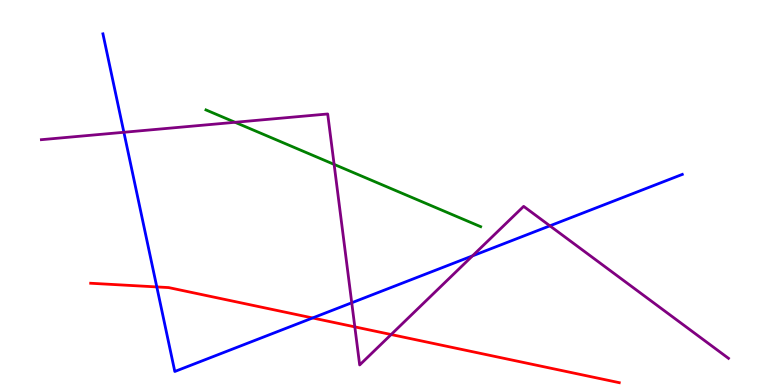[{'lines': ['blue', 'red'], 'intersections': [{'x': 2.02, 'y': 2.55}, {'x': 4.03, 'y': 1.74}]}, {'lines': ['green', 'red'], 'intersections': []}, {'lines': ['purple', 'red'], 'intersections': [{'x': 4.58, 'y': 1.51}, {'x': 5.05, 'y': 1.31}]}, {'lines': ['blue', 'green'], 'intersections': []}, {'lines': ['blue', 'purple'], 'intersections': [{'x': 1.6, 'y': 6.56}, {'x': 4.54, 'y': 2.14}, {'x': 6.1, 'y': 3.35}, {'x': 7.1, 'y': 4.13}]}, {'lines': ['green', 'purple'], 'intersections': [{'x': 3.03, 'y': 6.82}, {'x': 4.31, 'y': 5.73}]}]